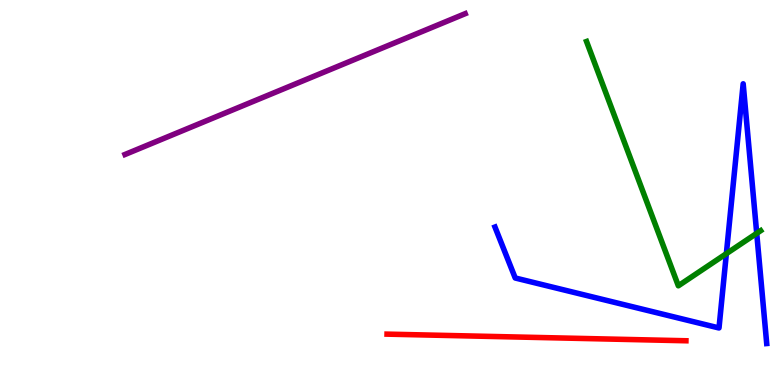[{'lines': ['blue', 'red'], 'intersections': []}, {'lines': ['green', 'red'], 'intersections': []}, {'lines': ['purple', 'red'], 'intersections': []}, {'lines': ['blue', 'green'], 'intersections': [{'x': 9.37, 'y': 3.41}, {'x': 9.76, 'y': 3.94}]}, {'lines': ['blue', 'purple'], 'intersections': []}, {'lines': ['green', 'purple'], 'intersections': []}]